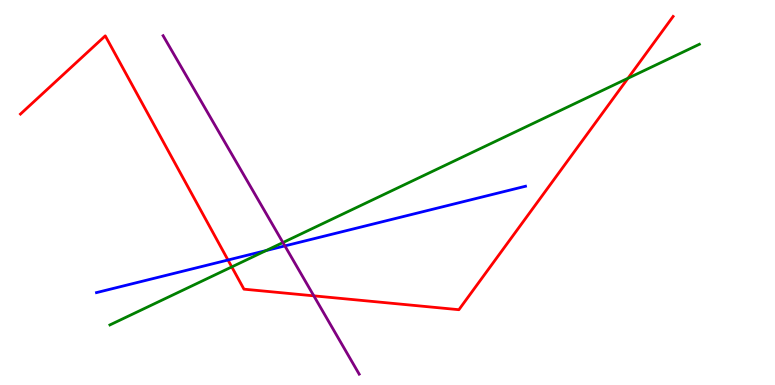[{'lines': ['blue', 'red'], 'intersections': [{'x': 2.94, 'y': 3.25}]}, {'lines': ['green', 'red'], 'intersections': [{'x': 2.99, 'y': 3.07}, {'x': 8.1, 'y': 7.97}]}, {'lines': ['purple', 'red'], 'intersections': [{'x': 4.05, 'y': 2.32}]}, {'lines': ['blue', 'green'], 'intersections': [{'x': 3.43, 'y': 3.49}]}, {'lines': ['blue', 'purple'], 'intersections': [{'x': 3.68, 'y': 3.61}]}, {'lines': ['green', 'purple'], 'intersections': [{'x': 3.65, 'y': 3.7}]}]